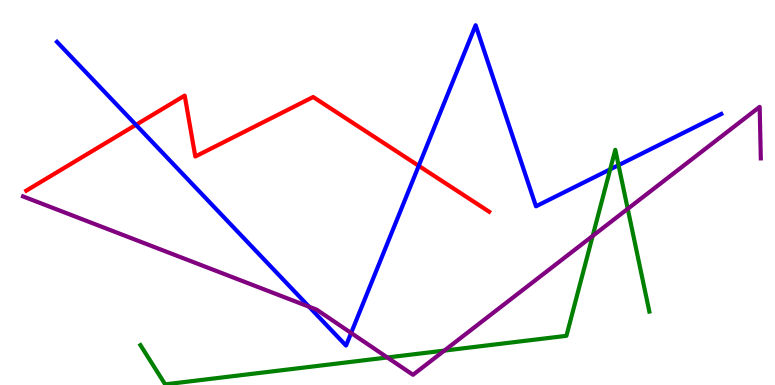[{'lines': ['blue', 'red'], 'intersections': [{'x': 1.75, 'y': 6.76}, {'x': 5.4, 'y': 5.69}]}, {'lines': ['green', 'red'], 'intersections': []}, {'lines': ['purple', 'red'], 'intersections': []}, {'lines': ['blue', 'green'], 'intersections': [{'x': 7.87, 'y': 5.6}, {'x': 7.98, 'y': 5.71}]}, {'lines': ['blue', 'purple'], 'intersections': [{'x': 3.99, 'y': 2.03}, {'x': 4.53, 'y': 1.35}]}, {'lines': ['green', 'purple'], 'intersections': [{'x': 5.0, 'y': 0.715}, {'x': 5.73, 'y': 0.894}, {'x': 7.65, 'y': 3.87}, {'x': 8.1, 'y': 4.58}]}]